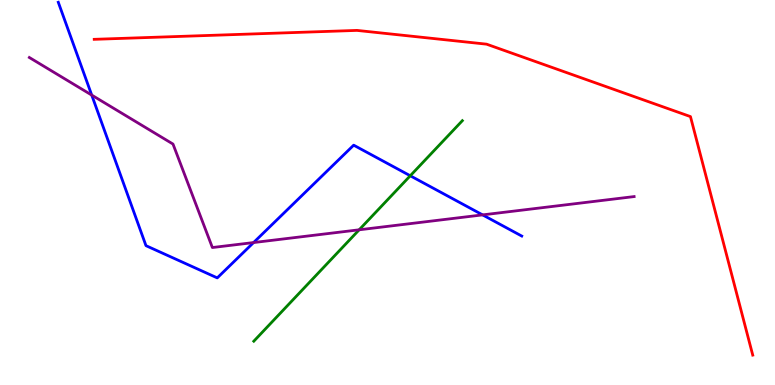[{'lines': ['blue', 'red'], 'intersections': []}, {'lines': ['green', 'red'], 'intersections': []}, {'lines': ['purple', 'red'], 'intersections': []}, {'lines': ['blue', 'green'], 'intersections': [{'x': 5.29, 'y': 5.43}]}, {'lines': ['blue', 'purple'], 'intersections': [{'x': 1.18, 'y': 7.53}, {'x': 3.27, 'y': 3.7}, {'x': 6.23, 'y': 4.42}]}, {'lines': ['green', 'purple'], 'intersections': [{'x': 4.63, 'y': 4.03}]}]